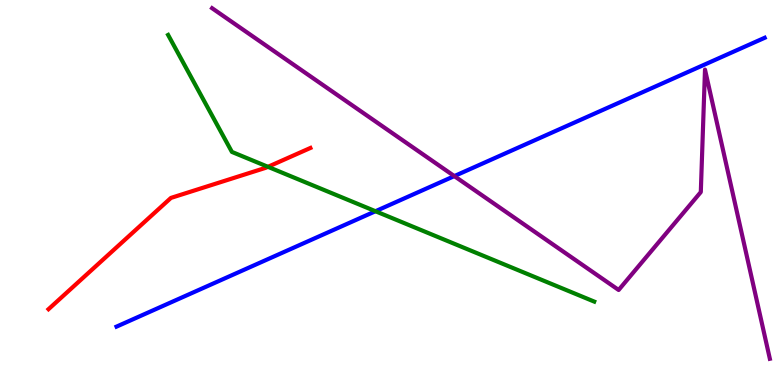[{'lines': ['blue', 'red'], 'intersections': []}, {'lines': ['green', 'red'], 'intersections': [{'x': 3.46, 'y': 5.67}]}, {'lines': ['purple', 'red'], 'intersections': []}, {'lines': ['blue', 'green'], 'intersections': [{'x': 4.84, 'y': 4.51}]}, {'lines': ['blue', 'purple'], 'intersections': [{'x': 5.86, 'y': 5.43}]}, {'lines': ['green', 'purple'], 'intersections': []}]